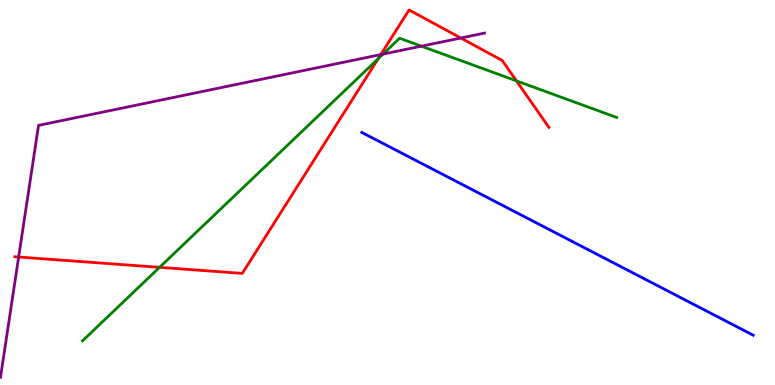[{'lines': ['blue', 'red'], 'intersections': []}, {'lines': ['green', 'red'], 'intersections': [{'x': 2.06, 'y': 3.06}, {'x': 4.88, 'y': 8.48}, {'x': 6.66, 'y': 7.9}]}, {'lines': ['purple', 'red'], 'intersections': [{'x': 0.241, 'y': 3.32}, {'x': 4.91, 'y': 8.58}, {'x': 5.95, 'y': 9.01}]}, {'lines': ['blue', 'green'], 'intersections': []}, {'lines': ['blue', 'purple'], 'intersections': []}, {'lines': ['green', 'purple'], 'intersections': [{'x': 4.94, 'y': 8.59}, {'x': 5.44, 'y': 8.8}]}]